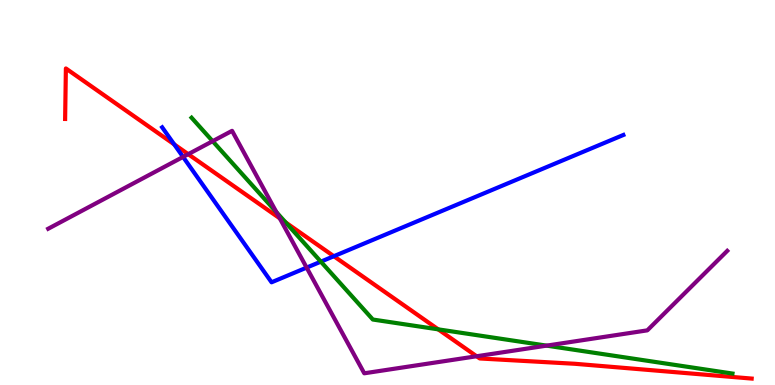[{'lines': ['blue', 'red'], 'intersections': [{'x': 2.25, 'y': 6.25}, {'x': 4.31, 'y': 3.35}]}, {'lines': ['green', 'red'], 'intersections': [{'x': 3.69, 'y': 4.22}, {'x': 5.65, 'y': 1.45}]}, {'lines': ['purple', 'red'], 'intersections': [{'x': 2.43, 'y': 6.0}, {'x': 3.61, 'y': 4.33}, {'x': 6.15, 'y': 0.747}]}, {'lines': ['blue', 'green'], 'intersections': [{'x': 4.14, 'y': 3.2}]}, {'lines': ['blue', 'purple'], 'intersections': [{'x': 2.36, 'y': 5.92}, {'x': 3.96, 'y': 3.05}]}, {'lines': ['green', 'purple'], 'intersections': [{'x': 2.74, 'y': 6.33}, {'x': 3.57, 'y': 4.49}, {'x': 7.05, 'y': 1.02}]}]